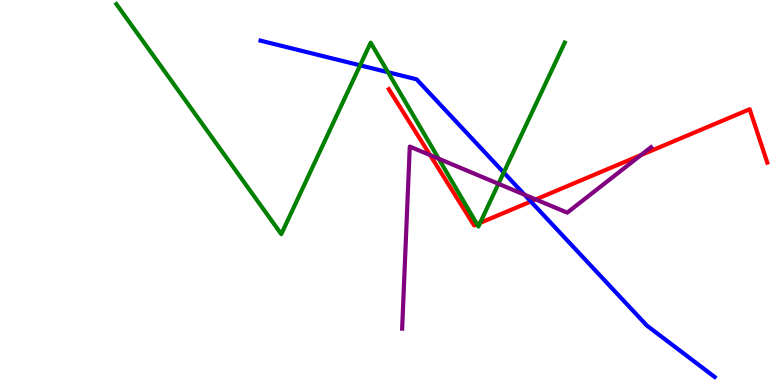[{'lines': ['blue', 'red'], 'intersections': [{'x': 6.85, 'y': 4.77}]}, {'lines': ['green', 'red'], 'intersections': [{'x': 6.16, 'y': 4.18}, {'x': 6.19, 'y': 4.21}]}, {'lines': ['purple', 'red'], 'intersections': [{'x': 5.55, 'y': 5.97}, {'x': 6.91, 'y': 4.82}, {'x': 8.27, 'y': 5.97}]}, {'lines': ['blue', 'green'], 'intersections': [{'x': 4.65, 'y': 8.3}, {'x': 5.01, 'y': 8.12}, {'x': 6.5, 'y': 5.52}]}, {'lines': ['blue', 'purple'], 'intersections': [{'x': 6.77, 'y': 4.94}]}, {'lines': ['green', 'purple'], 'intersections': [{'x': 5.66, 'y': 5.88}, {'x': 6.43, 'y': 5.23}]}]